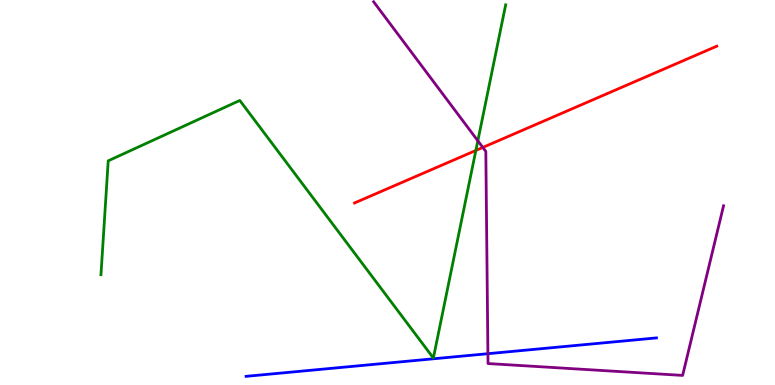[{'lines': ['blue', 'red'], 'intersections': []}, {'lines': ['green', 'red'], 'intersections': [{'x': 6.14, 'y': 6.09}]}, {'lines': ['purple', 'red'], 'intersections': [{'x': 6.23, 'y': 6.17}]}, {'lines': ['blue', 'green'], 'intersections': []}, {'lines': ['blue', 'purple'], 'intersections': [{'x': 6.3, 'y': 0.813}]}, {'lines': ['green', 'purple'], 'intersections': [{'x': 6.17, 'y': 6.34}]}]